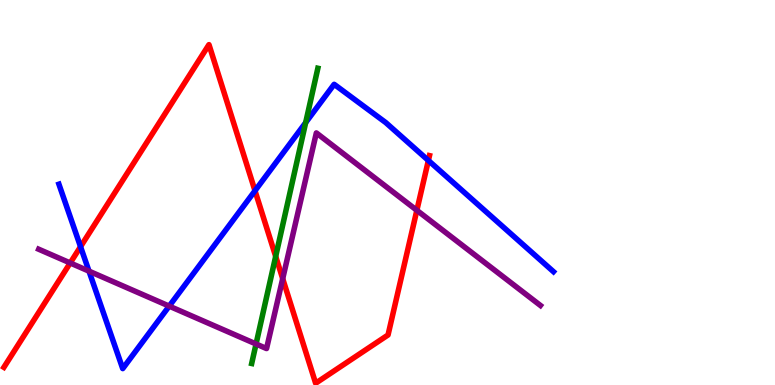[{'lines': ['blue', 'red'], 'intersections': [{'x': 1.04, 'y': 3.59}, {'x': 3.29, 'y': 5.05}, {'x': 5.53, 'y': 5.83}]}, {'lines': ['green', 'red'], 'intersections': [{'x': 3.56, 'y': 3.34}]}, {'lines': ['purple', 'red'], 'intersections': [{'x': 0.906, 'y': 3.17}, {'x': 3.65, 'y': 2.76}, {'x': 5.38, 'y': 4.54}]}, {'lines': ['blue', 'green'], 'intersections': [{'x': 3.94, 'y': 6.82}]}, {'lines': ['blue', 'purple'], 'intersections': [{'x': 1.15, 'y': 2.96}, {'x': 2.18, 'y': 2.05}]}, {'lines': ['green', 'purple'], 'intersections': [{'x': 3.3, 'y': 1.07}]}]